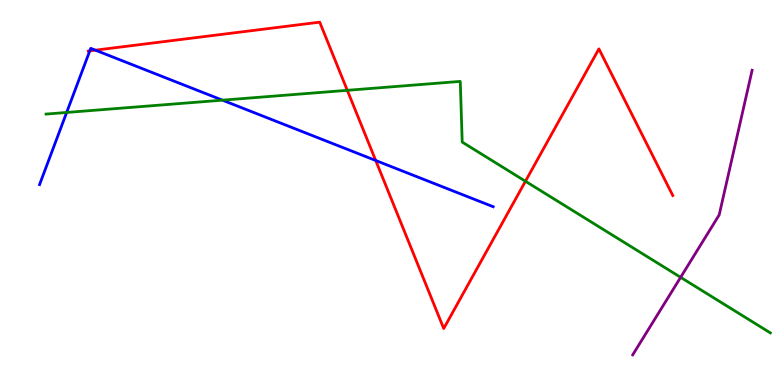[{'lines': ['blue', 'red'], 'intersections': [{'x': 1.16, 'y': 8.68}, {'x': 1.23, 'y': 8.7}, {'x': 4.85, 'y': 5.83}]}, {'lines': ['green', 'red'], 'intersections': [{'x': 4.48, 'y': 7.65}, {'x': 6.78, 'y': 5.29}]}, {'lines': ['purple', 'red'], 'intersections': []}, {'lines': ['blue', 'green'], 'intersections': [{'x': 0.86, 'y': 7.08}, {'x': 2.87, 'y': 7.4}]}, {'lines': ['blue', 'purple'], 'intersections': []}, {'lines': ['green', 'purple'], 'intersections': [{'x': 8.78, 'y': 2.8}]}]